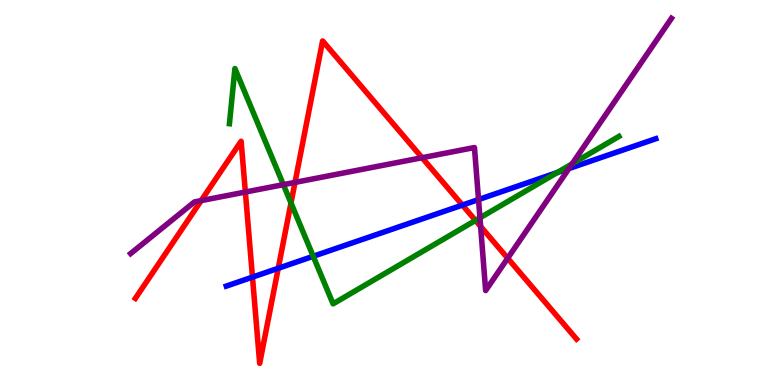[{'lines': ['blue', 'red'], 'intersections': [{'x': 3.26, 'y': 2.8}, {'x': 3.59, 'y': 3.03}, {'x': 5.97, 'y': 4.67}]}, {'lines': ['green', 'red'], 'intersections': [{'x': 3.75, 'y': 4.73}, {'x': 6.14, 'y': 4.27}]}, {'lines': ['purple', 'red'], 'intersections': [{'x': 2.6, 'y': 4.79}, {'x': 3.17, 'y': 5.01}, {'x': 3.81, 'y': 5.26}, {'x': 5.45, 'y': 5.9}, {'x': 6.2, 'y': 4.12}, {'x': 6.55, 'y': 3.29}]}, {'lines': ['blue', 'green'], 'intersections': [{'x': 4.04, 'y': 3.34}, {'x': 7.19, 'y': 5.52}]}, {'lines': ['blue', 'purple'], 'intersections': [{'x': 6.17, 'y': 4.82}, {'x': 7.34, 'y': 5.62}]}, {'lines': ['green', 'purple'], 'intersections': [{'x': 3.66, 'y': 5.2}, {'x': 6.19, 'y': 4.34}, {'x': 7.38, 'y': 5.74}]}]